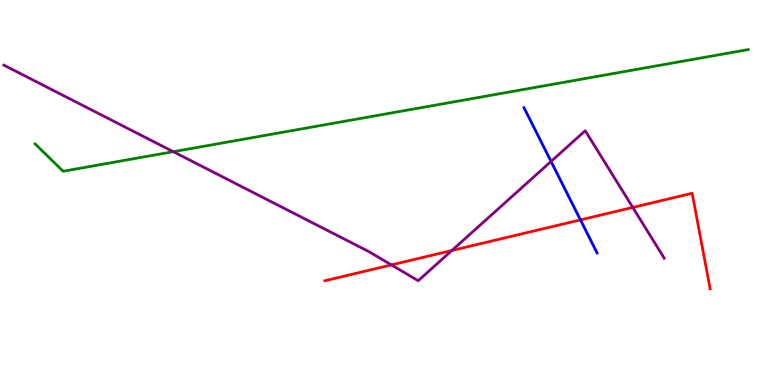[{'lines': ['blue', 'red'], 'intersections': [{'x': 7.49, 'y': 4.29}]}, {'lines': ['green', 'red'], 'intersections': []}, {'lines': ['purple', 'red'], 'intersections': [{'x': 5.05, 'y': 3.12}, {'x': 5.83, 'y': 3.49}, {'x': 8.16, 'y': 4.61}]}, {'lines': ['blue', 'green'], 'intersections': []}, {'lines': ['blue', 'purple'], 'intersections': [{'x': 7.11, 'y': 5.81}]}, {'lines': ['green', 'purple'], 'intersections': [{'x': 2.24, 'y': 6.06}]}]